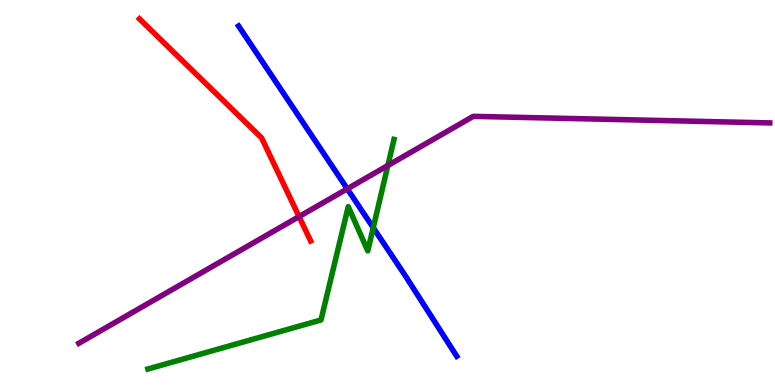[{'lines': ['blue', 'red'], 'intersections': []}, {'lines': ['green', 'red'], 'intersections': []}, {'lines': ['purple', 'red'], 'intersections': [{'x': 3.86, 'y': 4.37}]}, {'lines': ['blue', 'green'], 'intersections': [{'x': 4.82, 'y': 4.09}]}, {'lines': ['blue', 'purple'], 'intersections': [{'x': 4.48, 'y': 5.1}]}, {'lines': ['green', 'purple'], 'intersections': [{'x': 5.0, 'y': 5.7}]}]